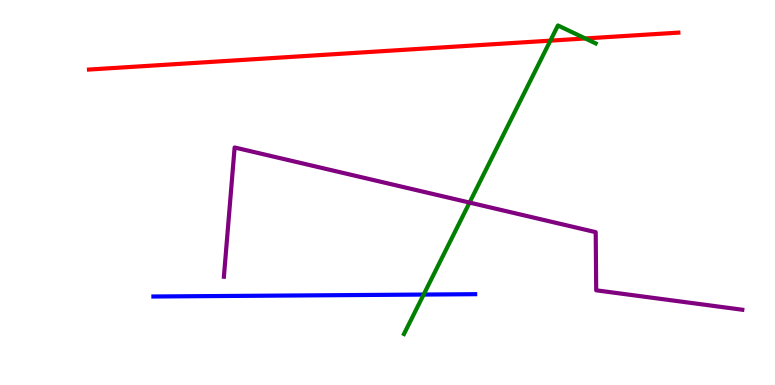[{'lines': ['blue', 'red'], 'intersections': []}, {'lines': ['green', 'red'], 'intersections': [{'x': 7.1, 'y': 8.94}, {'x': 7.55, 'y': 9.0}]}, {'lines': ['purple', 'red'], 'intersections': []}, {'lines': ['blue', 'green'], 'intersections': [{'x': 5.47, 'y': 2.35}]}, {'lines': ['blue', 'purple'], 'intersections': []}, {'lines': ['green', 'purple'], 'intersections': [{'x': 6.06, 'y': 4.74}]}]